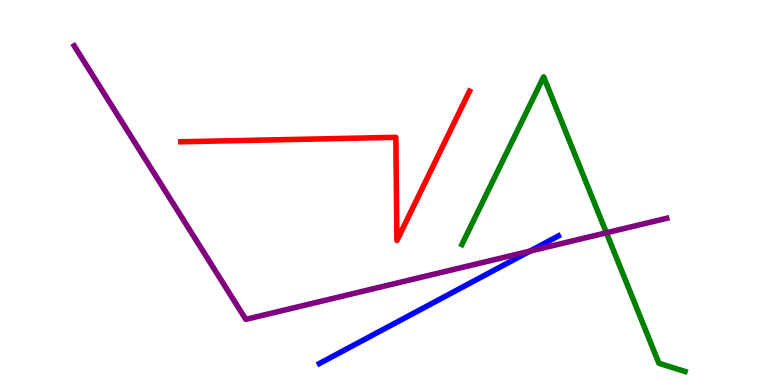[{'lines': ['blue', 'red'], 'intersections': []}, {'lines': ['green', 'red'], 'intersections': []}, {'lines': ['purple', 'red'], 'intersections': []}, {'lines': ['blue', 'green'], 'intersections': []}, {'lines': ['blue', 'purple'], 'intersections': [{'x': 6.84, 'y': 3.48}]}, {'lines': ['green', 'purple'], 'intersections': [{'x': 7.82, 'y': 3.95}]}]